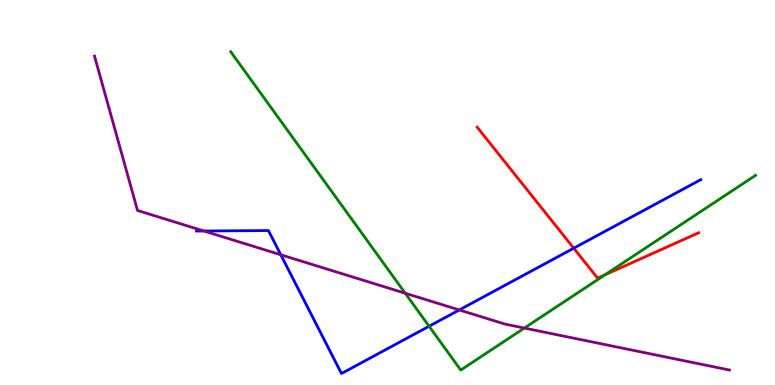[{'lines': ['blue', 'red'], 'intersections': [{'x': 7.4, 'y': 3.55}]}, {'lines': ['green', 'red'], 'intersections': [{'x': 7.81, 'y': 2.86}]}, {'lines': ['purple', 'red'], 'intersections': []}, {'lines': ['blue', 'green'], 'intersections': [{'x': 5.54, 'y': 1.53}]}, {'lines': ['blue', 'purple'], 'intersections': [{'x': 2.63, 'y': 4.0}, {'x': 3.62, 'y': 3.38}, {'x': 5.93, 'y': 1.95}]}, {'lines': ['green', 'purple'], 'intersections': [{'x': 5.23, 'y': 2.38}, {'x': 6.77, 'y': 1.48}]}]